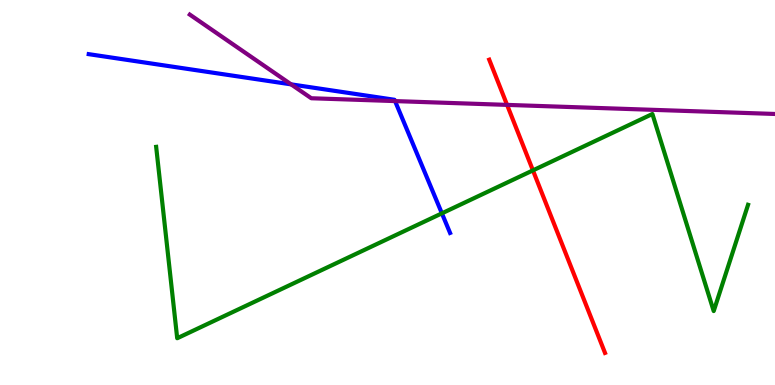[{'lines': ['blue', 'red'], 'intersections': []}, {'lines': ['green', 'red'], 'intersections': [{'x': 6.88, 'y': 5.57}]}, {'lines': ['purple', 'red'], 'intersections': [{'x': 6.54, 'y': 7.28}]}, {'lines': ['blue', 'green'], 'intersections': [{'x': 5.7, 'y': 4.46}]}, {'lines': ['blue', 'purple'], 'intersections': [{'x': 3.76, 'y': 7.81}, {'x': 5.1, 'y': 7.37}]}, {'lines': ['green', 'purple'], 'intersections': []}]